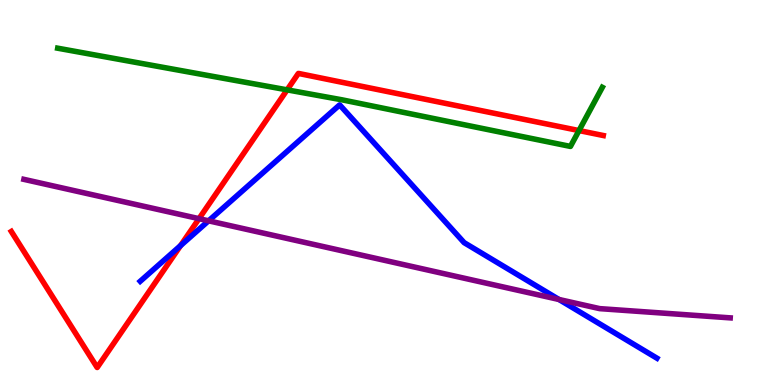[{'lines': ['blue', 'red'], 'intersections': [{'x': 2.33, 'y': 3.62}]}, {'lines': ['green', 'red'], 'intersections': [{'x': 3.7, 'y': 7.67}, {'x': 7.47, 'y': 6.61}]}, {'lines': ['purple', 'red'], 'intersections': [{'x': 2.57, 'y': 4.32}]}, {'lines': ['blue', 'green'], 'intersections': []}, {'lines': ['blue', 'purple'], 'intersections': [{'x': 2.69, 'y': 4.26}, {'x': 7.21, 'y': 2.22}]}, {'lines': ['green', 'purple'], 'intersections': []}]